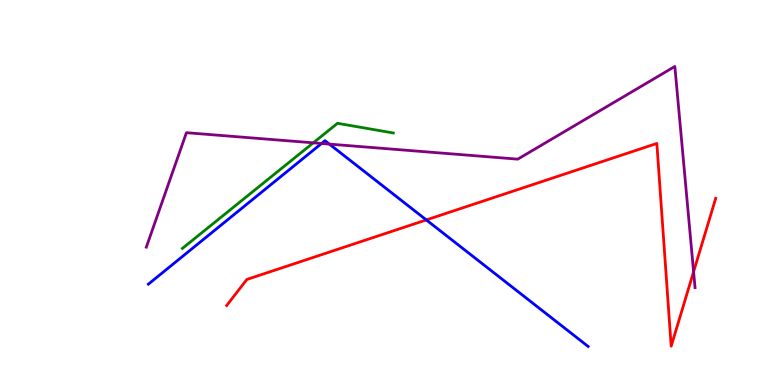[{'lines': ['blue', 'red'], 'intersections': [{'x': 5.5, 'y': 4.29}]}, {'lines': ['green', 'red'], 'intersections': []}, {'lines': ['purple', 'red'], 'intersections': [{'x': 8.95, 'y': 2.94}]}, {'lines': ['blue', 'green'], 'intersections': []}, {'lines': ['blue', 'purple'], 'intersections': [{'x': 4.15, 'y': 6.27}, {'x': 4.25, 'y': 6.26}]}, {'lines': ['green', 'purple'], 'intersections': [{'x': 4.04, 'y': 6.29}]}]